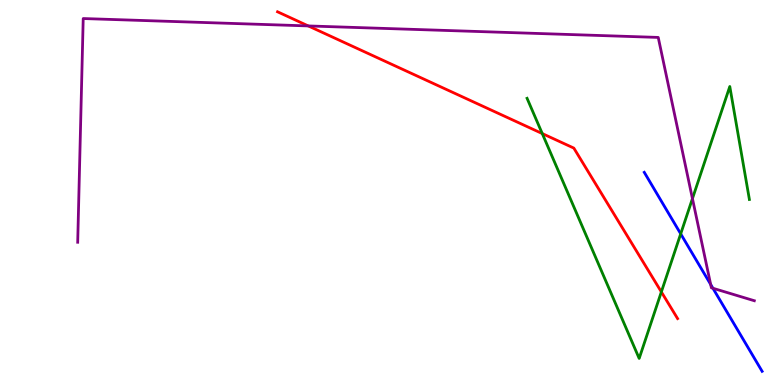[{'lines': ['blue', 'red'], 'intersections': []}, {'lines': ['green', 'red'], 'intersections': [{'x': 7.0, 'y': 6.53}, {'x': 8.53, 'y': 2.42}]}, {'lines': ['purple', 'red'], 'intersections': [{'x': 3.98, 'y': 9.33}]}, {'lines': ['blue', 'green'], 'intersections': [{'x': 8.78, 'y': 3.93}]}, {'lines': ['blue', 'purple'], 'intersections': [{'x': 9.17, 'y': 2.61}, {'x': 9.2, 'y': 2.51}]}, {'lines': ['green', 'purple'], 'intersections': [{'x': 8.93, 'y': 4.84}]}]